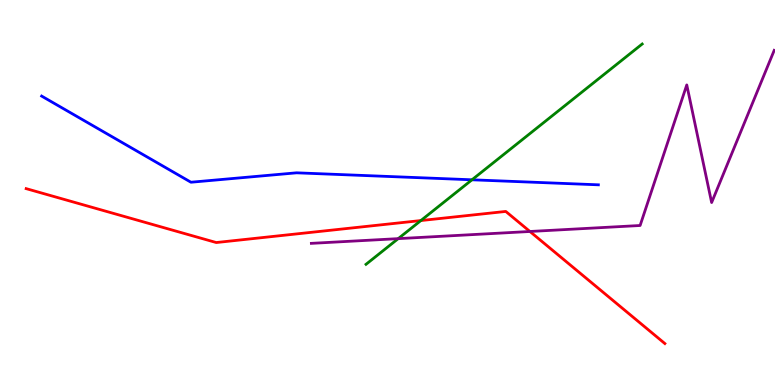[{'lines': ['blue', 'red'], 'intersections': []}, {'lines': ['green', 'red'], 'intersections': [{'x': 5.43, 'y': 4.27}]}, {'lines': ['purple', 'red'], 'intersections': [{'x': 6.84, 'y': 3.99}]}, {'lines': ['blue', 'green'], 'intersections': [{'x': 6.09, 'y': 5.33}]}, {'lines': ['blue', 'purple'], 'intersections': []}, {'lines': ['green', 'purple'], 'intersections': [{'x': 5.14, 'y': 3.8}]}]